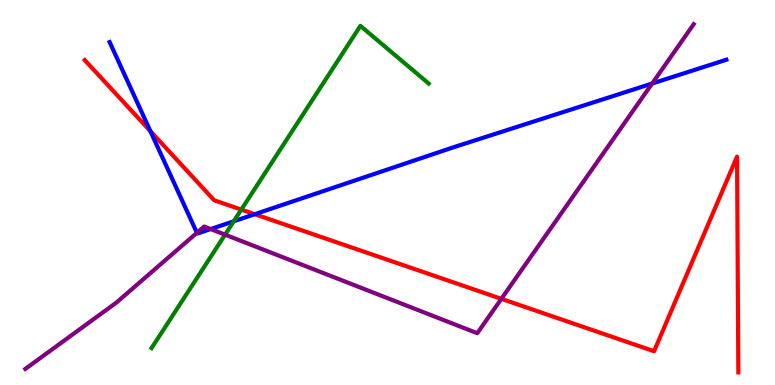[{'lines': ['blue', 'red'], 'intersections': [{'x': 1.94, 'y': 6.59}, {'x': 3.29, 'y': 4.44}]}, {'lines': ['green', 'red'], 'intersections': [{'x': 3.11, 'y': 4.56}]}, {'lines': ['purple', 'red'], 'intersections': [{'x': 6.47, 'y': 2.24}]}, {'lines': ['blue', 'green'], 'intersections': [{'x': 3.02, 'y': 4.25}]}, {'lines': ['blue', 'purple'], 'intersections': [{'x': 2.54, 'y': 3.95}, {'x': 2.72, 'y': 4.05}, {'x': 8.41, 'y': 7.83}]}, {'lines': ['green', 'purple'], 'intersections': [{'x': 2.9, 'y': 3.9}]}]